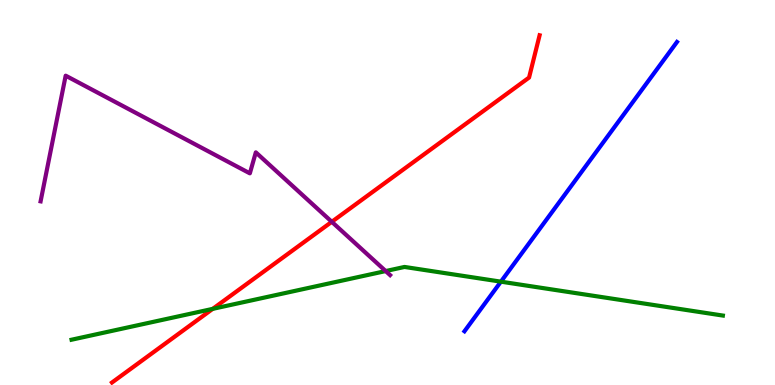[{'lines': ['blue', 'red'], 'intersections': []}, {'lines': ['green', 'red'], 'intersections': [{'x': 2.74, 'y': 1.98}]}, {'lines': ['purple', 'red'], 'intersections': [{'x': 4.28, 'y': 4.24}]}, {'lines': ['blue', 'green'], 'intersections': [{'x': 6.46, 'y': 2.68}]}, {'lines': ['blue', 'purple'], 'intersections': []}, {'lines': ['green', 'purple'], 'intersections': [{'x': 4.98, 'y': 2.96}]}]